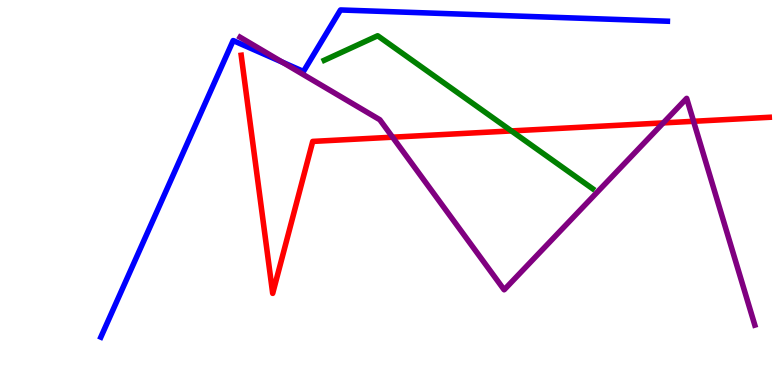[{'lines': ['blue', 'red'], 'intersections': []}, {'lines': ['green', 'red'], 'intersections': [{'x': 6.6, 'y': 6.6}]}, {'lines': ['purple', 'red'], 'intersections': [{'x': 5.07, 'y': 6.44}, {'x': 8.56, 'y': 6.81}, {'x': 8.95, 'y': 6.85}]}, {'lines': ['blue', 'green'], 'intersections': []}, {'lines': ['blue', 'purple'], 'intersections': [{'x': 3.64, 'y': 8.39}]}, {'lines': ['green', 'purple'], 'intersections': []}]